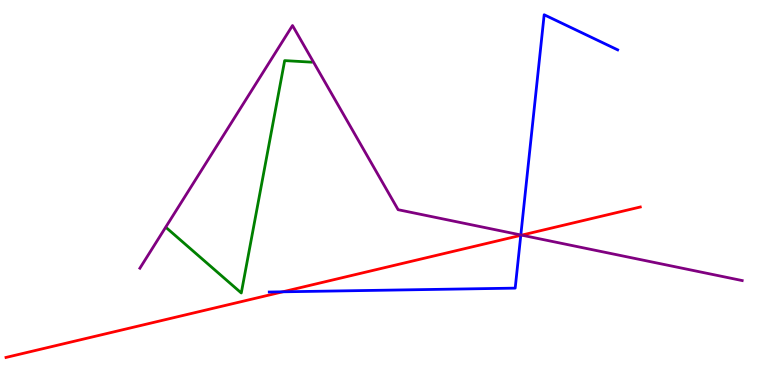[{'lines': ['blue', 'red'], 'intersections': [{'x': 3.65, 'y': 2.42}, {'x': 6.72, 'y': 3.89}]}, {'lines': ['green', 'red'], 'intersections': []}, {'lines': ['purple', 'red'], 'intersections': [{'x': 6.73, 'y': 3.89}]}, {'lines': ['blue', 'green'], 'intersections': []}, {'lines': ['blue', 'purple'], 'intersections': [{'x': 6.72, 'y': 3.9}]}, {'lines': ['green', 'purple'], 'intersections': []}]